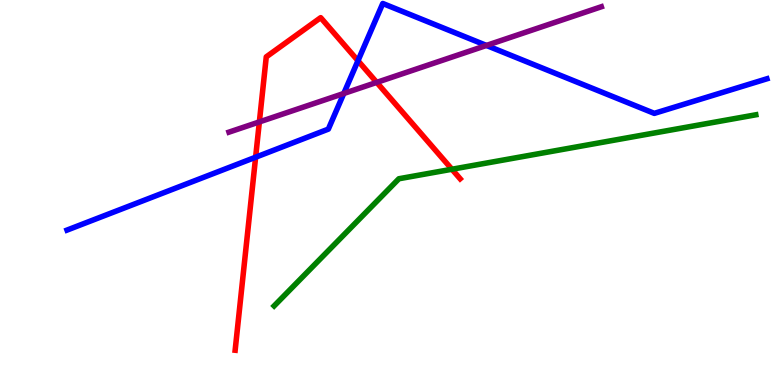[{'lines': ['blue', 'red'], 'intersections': [{'x': 3.3, 'y': 5.92}, {'x': 4.62, 'y': 8.42}]}, {'lines': ['green', 'red'], 'intersections': [{'x': 5.83, 'y': 5.6}]}, {'lines': ['purple', 'red'], 'intersections': [{'x': 3.35, 'y': 6.83}, {'x': 4.86, 'y': 7.86}]}, {'lines': ['blue', 'green'], 'intersections': []}, {'lines': ['blue', 'purple'], 'intersections': [{'x': 4.44, 'y': 7.57}, {'x': 6.28, 'y': 8.82}]}, {'lines': ['green', 'purple'], 'intersections': []}]